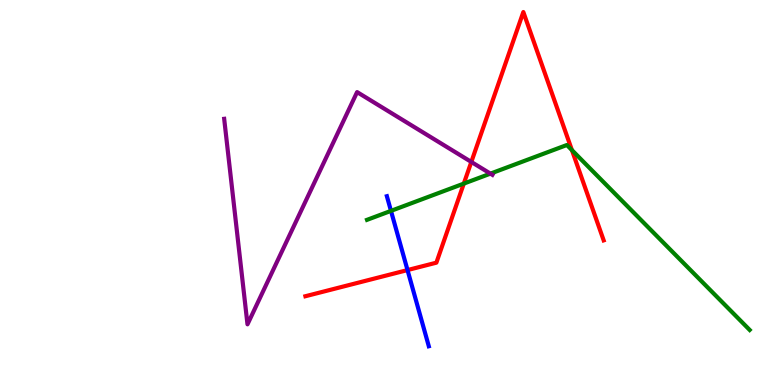[{'lines': ['blue', 'red'], 'intersections': [{'x': 5.26, 'y': 2.99}]}, {'lines': ['green', 'red'], 'intersections': [{'x': 5.98, 'y': 5.23}, {'x': 7.38, 'y': 6.1}]}, {'lines': ['purple', 'red'], 'intersections': [{'x': 6.08, 'y': 5.79}]}, {'lines': ['blue', 'green'], 'intersections': [{'x': 5.04, 'y': 4.52}]}, {'lines': ['blue', 'purple'], 'intersections': []}, {'lines': ['green', 'purple'], 'intersections': [{'x': 6.33, 'y': 5.49}]}]